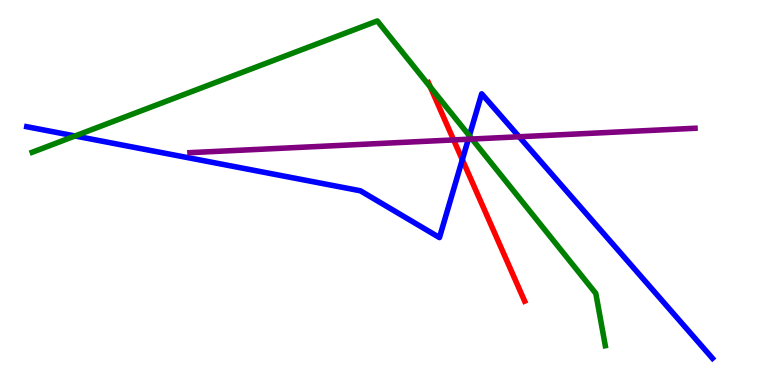[{'lines': ['blue', 'red'], 'intersections': [{'x': 5.97, 'y': 5.85}]}, {'lines': ['green', 'red'], 'intersections': [{'x': 5.55, 'y': 7.74}]}, {'lines': ['purple', 'red'], 'intersections': [{'x': 5.85, 'y': 6.37}]}, {'lines': ['blue', 'green'], 'intersections': [{'x': 0.968, 'y': 6.47}, {'x': 6.06, 'y': 6.47}]}, {'lines': ['blue', 'purple'], 'intersections': [{'x': 6.04, 'y': 6.38}, {'x': 6.7, 'y': 6.45}]}, {'lines': ['green', 'purple'], 'intersections': [{'x': 6.09, 'y': 6.39}]}]